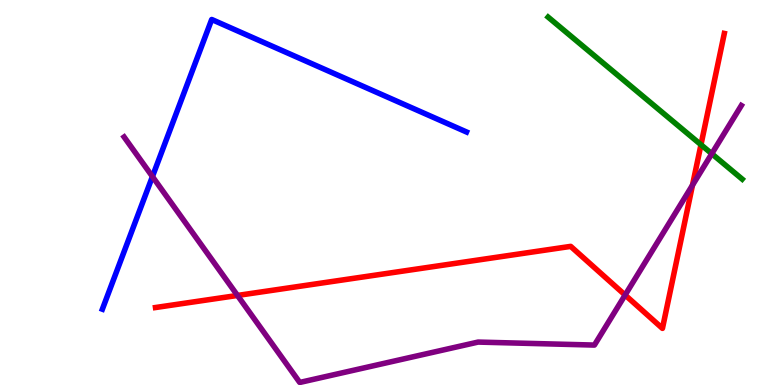[{'lines': ['blue', 'red'], 'intersections': []}, {'lines': ['green', 'red'], 'intersections': [{'x': 9.04, 'y': 6.24}]}, {'lines': ['purple', 'red'], 'intersections': [{'x': 3.06, 'y': 2.33}, {'x': 8.07, 'y': 2.34}, {'x': 8.94, 'y': 5.19}]}, {'lines': ['blue', 'green'], 'intersections': []}, {'lines': ['blue', 'purple'], 'intersections': [{'x': 1.97, 'y': 5.41}]}, {'lines': ['green', 'purple'], 'intersections': [{'x': 9.18, 'y': 6.01}]}]